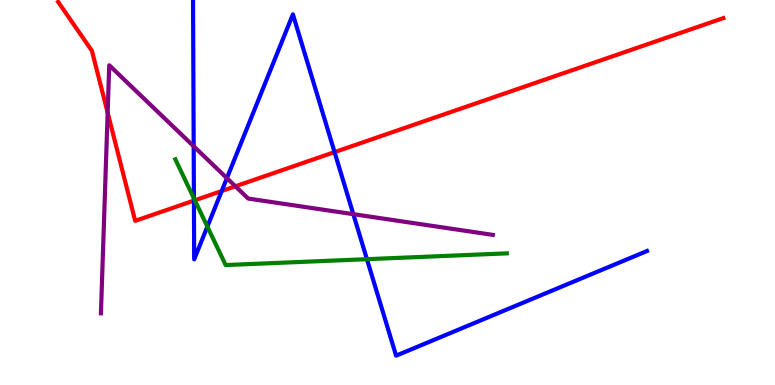[{'lines': ['blue', 'red'], 'intersections': [{'x': 2.5, 'y': 4.79}, {'x': 2.86, 'y': 5.04}, {'x': 4.32, 'y': 6.05}]}, {'lines': ['green', 'red'], 'intersections': [{'x': 2.51, 'y': 4.8}]}, {'lines': ['purple', 'red'], 'intersections': [{'x': 1.39, 'y': 7.07}, {'x': 3.04, 'y': 5.16}]}, {'lines': ['blue', 'green'], 'intersections': [{'x': 2.5, 'y': 4.85}, {'x': 2.68, 'y': 4.11}, {'x': 4.73, 'y': 3.27}]}, {'lines': ['blue', 'purple'], 'intersections': [{'x': 2.5, 'y': 6.2}, {'x': 2.93, 'y': 5.37}, {'x': 4.56, 'y': 4.44}]}, {'lines': ['green', 'purple'], 'intersections': []}]